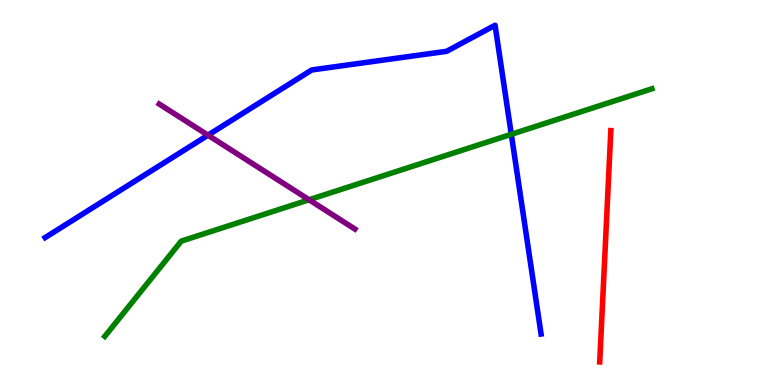[{'lines': ['blue', 'red'], 'intersections': []}, {'lines': ['green', 'red'], 'intersections': []}, {'lines': ['purple', 'red'], 'intersections': []}, {'lines': ['blue', 'green'], 'intersections': [{'x': 6.6, 'y': 6.51}]}, {'lines': ['blue', 'purple'], 'intersections': [{'x': 2.68, 'y': 6.49}]}, {'lines': ['green', 'purple'], 'intersections': [{'x': 3.99, 'y': 4.81}]}]